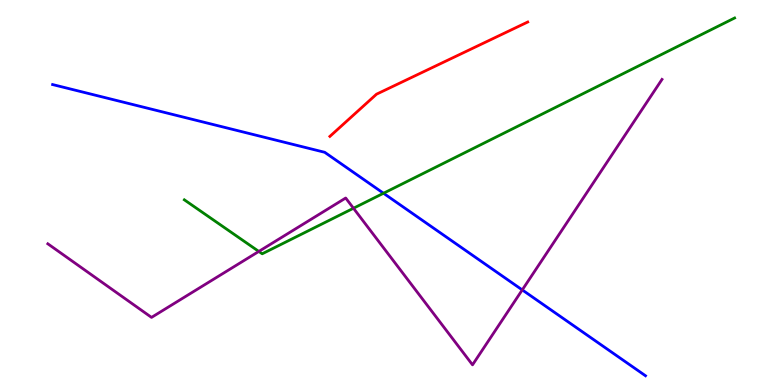[{'lines': ['blue', 'red'], 'intersections': []}, {'lines': ['green', 'red'], 'intersections': []}, {'lines': ['purple', 'red'], 'intersections': []}, {'lines': ['blue', 'green'], 'intersections': [{'x': 4.95, 'y': 4.98}]}, {'lines': ['blue', 'purple'], 'intersections': [{'x': 6.74, 'y': 2.47}]}, {'lines': ['green', 'purple'], 'intersections': [{'x': 3.34, 'y': 3.47}, {'x': 4.56, 'y': 4.59}]}]